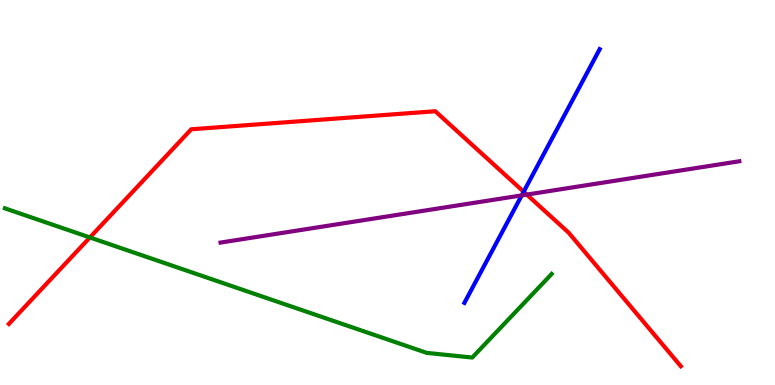[{'lines': ['blue', 'red'], 'intersections': [{'x': 6.76, 'y': 5.02}]}, {'lines': ['green', 'red'], 'intersections': [{'x': 1.16, 'y': 3.83}]}, {'lines': ['purple', 'red'], 'intersections': [{'x': 6.8, 'y': 4.95}]}, {'lines': ['blue', 'green'], 'intersections': []}, {'lines': ['blue', 'purple'], 'intersections': [{'x': 6.73, 'y': 4.93}]}, {'lines': ['green', 'purple'], 'intersections': []}]